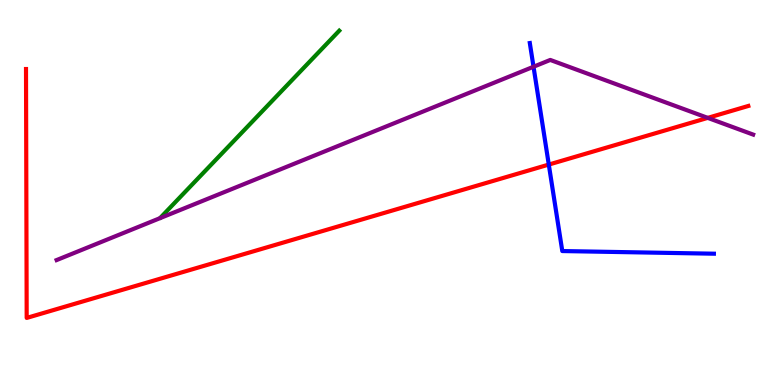[{'lines': ['blue', 'red'], 'intersections': [{'x': 7.08, 'y': 5.73}]}, {'lines': ['green', 'red'], 'intersections': []}, {'lines': ['purple', 'red'], 'intersections': [{'x': 9.13, 'y': 6.94}]}, {'lines': ['blue', 'green'], 'intersections': []}, {'lines': ['blue', 'purple'], 'intersections': [{'x': 6.88, 'y': 8.27}]}, {'lines': ['green', 'purple'], 'intersections': []}]